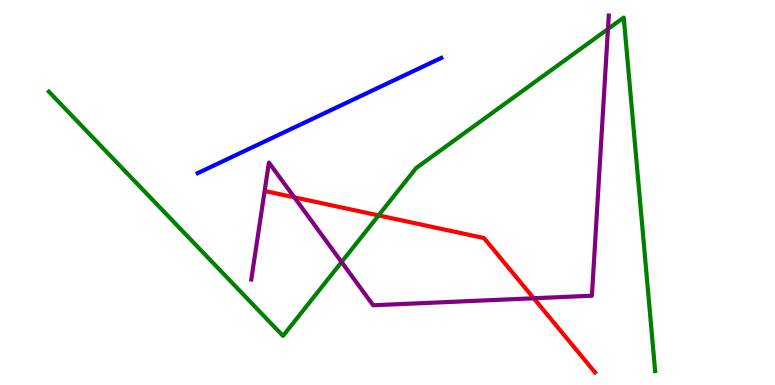[{'lines': ['blue', 'red'], 'intersections': []}, {'lines': ['green', 'red'], 'intersections': [{'x': 4.88, 'y': 4.4}]}, {'lines': ['purple', 'red'], 'intersections': [{'x': 3.8, 'y': 4.87}, {'x': 6.89, 'y': 2.25}]}, {'lines': ['blue', 'green'], 'intersections': []}, {'lines': ['blue', 'purple'], 'intersections': []}, {'lines': ['green', 'purple'], 'intersections': [{'x': 4.41, 'y': 3.19}, {'x': 7.84, 'y': 9.25}]}]